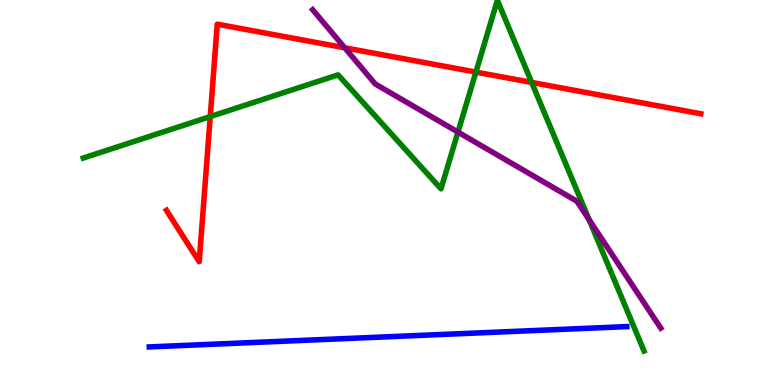[{'lines': ['blue', 'red'], 'intersections': []}, {'lines': ['green', 'red'], 'intersections': [{'x': 2.71, 'y': 6.97}, {'x': 6.14, 'y': 8.13}, {'x': 6.86, 'y': 7.86}]}, {'lines': ['purple', 'red'], 'intersections': [{'x': 4.45, 'y': 8.76}]}, {'lines': ['blue', 'green'], 'intersections': []}, {'lines': ['blue', 'purple'], 'intersections': []}, {'lines': ['green', 'purple'], 'intersections': [{'x': 5.91, 'y': 6.57}, {'x': 7.6, 'y': 4.29}]}]